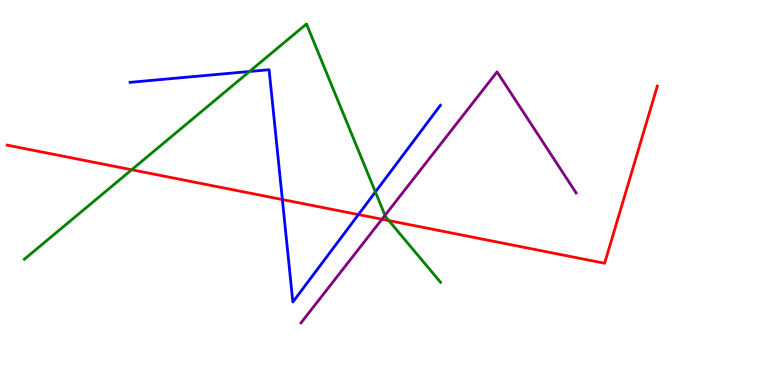[{'lines': ['blue', 'red'], 'intersections': [{'x': 3.64, 'y': 4.82}, {'x': 4.62, 'y': 4.43}]}, {'lines': ['green', 'red'], 'intersections': [{'x': 1.7, 'y': 5.59}, {'x': 5.02, 'y': 4.27}]}, {'lines': ['purple', 'red'], 'intersections': [{'x': 4.93, 'y': 4.31}]}, {'lines': ['blue', 'green'], 'intersections': [{'x': 3.22, 'y': 8.14}, {'x': 4.84, 'y': 5.01}]}, {'lines': ['blue', 'purple'], 'intersections': []}, {'lines': ['green', 'purple'], 'intersections': [{'x': 4.97, 'y': 4.41}]}]